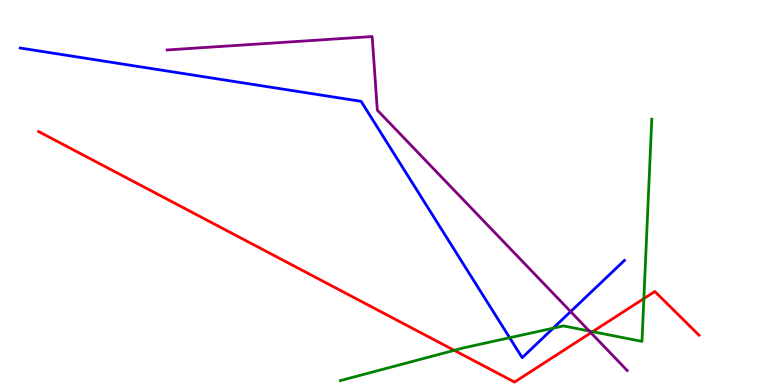[{'lines': ['blue', 'red'], 'intersections': []}, {'lines': ['green', 'red'], 'intersections': [{'x': 5.86, 'y': 0.9}, {'x': 7.65, 'y': 1.39}, {'x': 8.31, 'y': 2.24}]}, {'lines': ['purple', 'red'], 'intersections': [{'x': 7.63, 'y': 1.36}]}, {'lines': ['blue', 'green'], 'intersections': [{'x': 6.58, 'y': 1.23}, {'x': 7.14, 'y': 1.48}]}, {'lines': ['blue', 'purple'], 'intersections': [{'x': 7.36, 'y': 1.91}]}, {'lines': ['green', 'purple'], 'intersections': [{'x': 7.6, 'y': 1.4}]}]